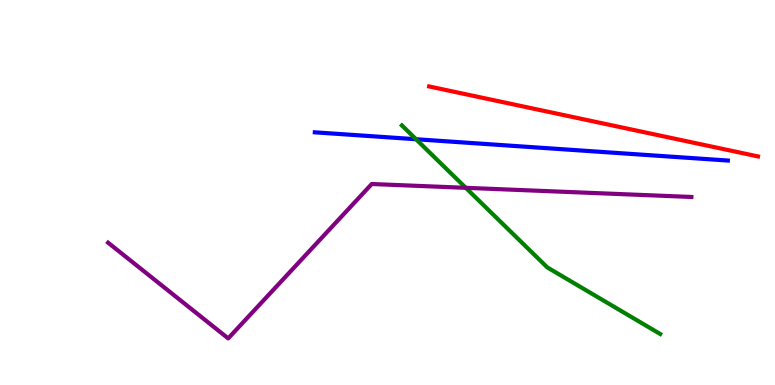[{'lines': ['blue', 'red'], 'intersections': []}, {'lines': ['green', 'red'], 'intersections': []}, {'lines': ['purple', 'red'], 'intersections': []}, {'lines': ['blue', 'green'], 'intersections': [{'x': 5.37, 'y': 6.38}]}, {'lines': ['blue', 'purple'], 'intersections': []}, {'lines': ['green', 'purple'], 'intersections': [{'x': 6.01, 'y': 5.12}]}]